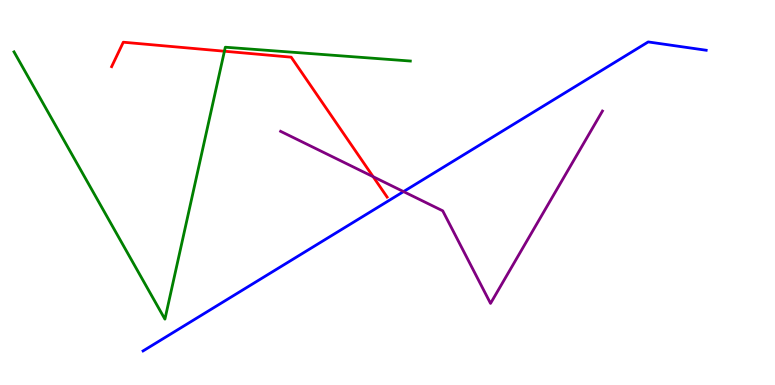[{'lines': ['blue', 'red'], 'intersections': []}, {'lines': ['green', 'red'], 'intersections': [{'x': 2.9, 'y': 8.67}]}, {'lines': ['purple', 'red'], 'intersections': [{'x': 4.81, 'y': 5.41}]}, {'lines': ['blue', 'green'], 'intersections': []}, {'lines': ['blue', 'purple'], 'intersections': [{'x': 5.21, 'y': 5.02}]}, {'lines': ['green', 'purple'], 'intersections': []}]